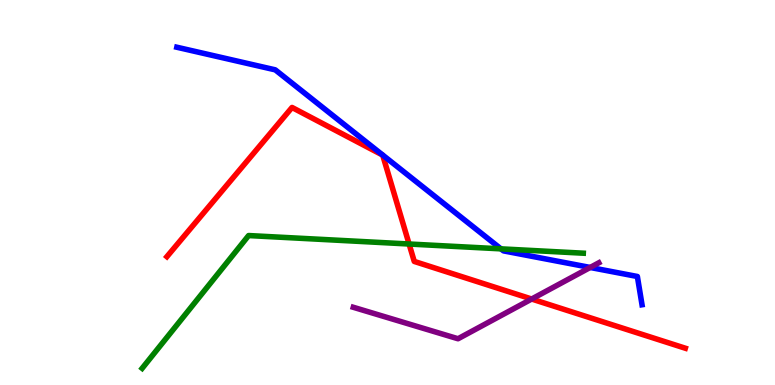[{'lines': ['blue', 'red'], 'intersections': []}, {'lines': ['green', 'red'], 'intersections': [{'x': 5.28, 'y': 3.66}]}, {'lines': ['purple', 'red'], 'intersections': [{'x': 6.86, 'y': 2.23}]}, {'lines': ['blue', 'green'], 'intersections': [{'x': 6.46, 'y': 3.54}]}, {'lines': ['blue', 'purple'], 'intersections': [{'x': 7.62, 'y': 3.05}]}, {'lines': ['green', 'purple'], 'intersections': []}]